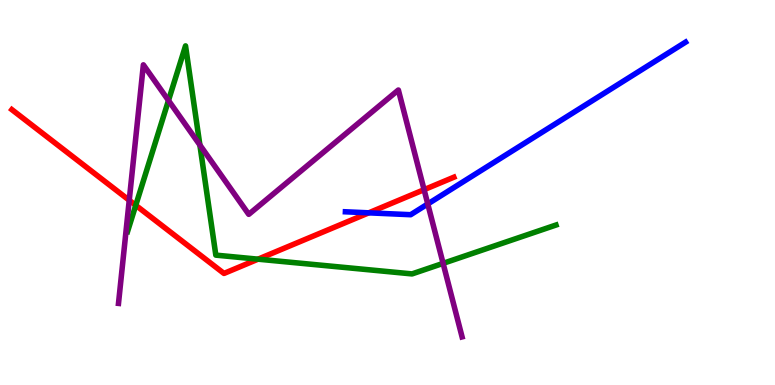[{'lines': ['blue', 'red'], 'intersections': [{'x': 4.76, 'y': 4.47}]}, {'lines': ['green', 'red'], 'intersections': [{'x': 1.75, 'y': 4.67}, {'x': 3.33, 'y': 3.27}]}, {'lines': ['purple', 'red'], 'intersections': [{'x': 1.67, 'y': 4.8}, {'x': 5.47, 'y': 5.07}]}, {'lines': ['blue', 'green'], 'intersections': []}, {'lines': ['blue', 'purple'], 'intersections': [{'x': 5.52, 'y': 4.7}]}, {'lines': ['green', 'purple'], 'intersections': [{'x': 2.17, 'y': 7.39}, {'x': 2.58, 'y': 6.23}, {'x': 5.72, 'y': 3.16}]}]